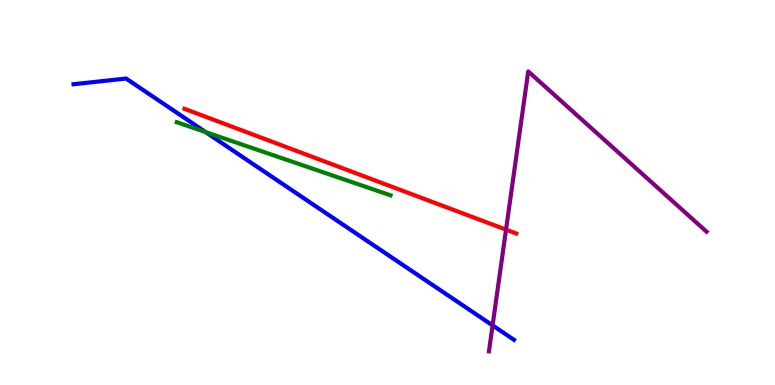[{'lines': ['blue', 'red'], 'intersections': []}, {'lines': ['green', 'red'], 'intersections': []}, {'lines': ['purple', 'red'], 'intersections': [{'x': 6.53, 'y': 4.04}]}, {'lines': ['blue', 'green'], 'intersections': [{'x': 2.65, 'y': 6.57}]}, {'lines': ['blue', 'purple'], 'intersections': [{'x': 6.36, 'y': 1.55}]}, {'lines': ['green', 'purple'], 'intersections': []}]